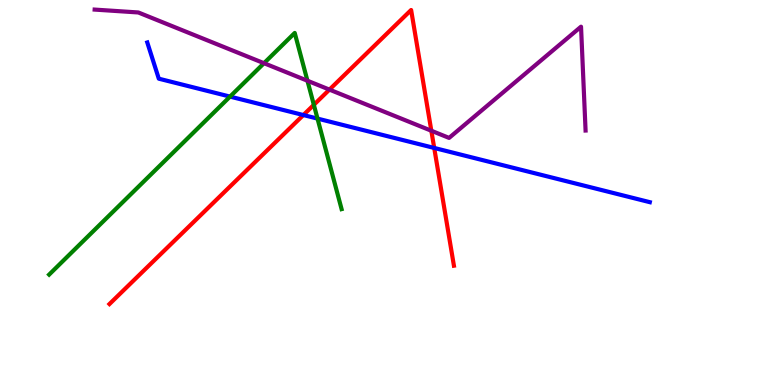[{'lines': ['blue', 'red'], 'intersections': [{'x': 3.91, 'y': 7.01}, {'x': 5.6, 'y': 6.16}]}, {'lines': ['green', 'red'], 'intersections': [{'x': 4.05, 'y': 7.28}]}, {'lines': ['purple', 'red'], 'intersections': [{'x': 4.25, 'y': 7.67}, {'x': 5.57, 'y': 6.6}]}, {'lines': ['blue', 'green'], 'intersections': [{'x': 2.97, 'y': 7.49}, {'x': 4.1, 'y': 6.92}]}, {'lines': ['blue', 'purple'], 'intersections': []}, {'lines': ['green', 'purple'], 'intersections': [{'x': 3.41, 'y': 8.36}, {'x': 3.97, 'y': 7.9}]}]